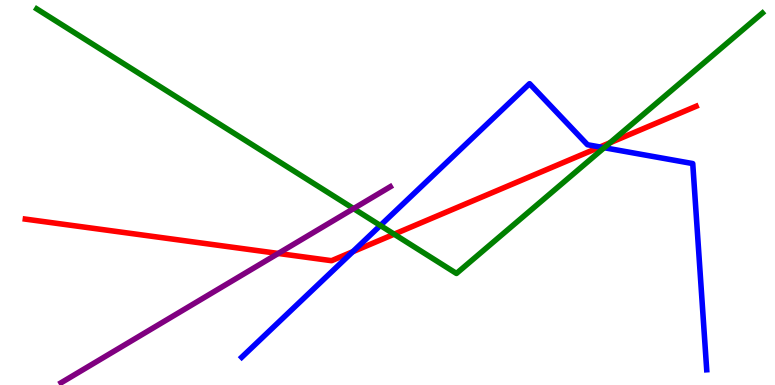[{'lines': ['blue', 'red'], 'intersections': [{'x': 4.55, 'y': 3.46}, {'x': 7.74, 'y': 6.18}]}, {'lines': ['green', 'red'], 'intersections': [{'x': 5.09, 'y': 3.92}, {'x': 7.87, 'y': 6.29}]}, {'lines': ['purple', 'red'], 'intersections': [{'x': 3.59, 'y': 3.42}]}, {'lines': ['blue', 'green'], 'intersections': [{'x': 4.91, 'y': 4.14}, {'x': 7.8, 'y': 6.16}]}, {'lines': ['blue', 'purple'], 'intersections': []}, {'lines': ['green', 'purple'], 'intersections': [{'x': 4.56, 'y': 4.58}]}]